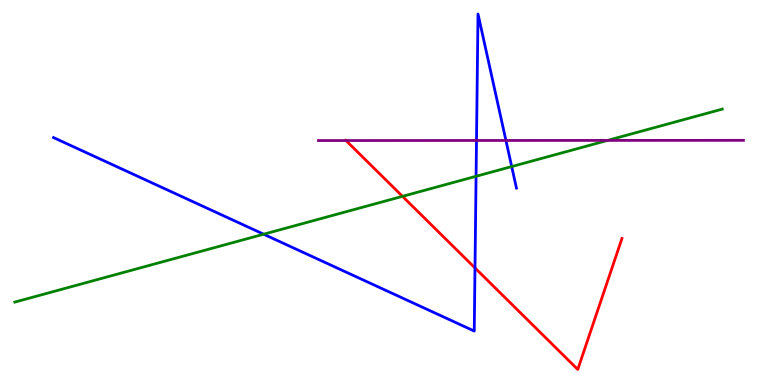[{'lines': ['blue', 'red'], 'intersections': [{'x': 6.13, 'y': 3.04}]}, {'lines': ['green', 'red'], 'intersections': [{'x': 5.19, 'y': 4.9}]}, {'lines': ['purple', 'red'], 'intersections': [{'x': 4.46, 'y': 6.35}]}, {'lines': ['blue', 'green'], 'intersections': [{'x': 3.4, 'y': 3.92}, {'x': 6.14, 'y': 5.42}, {'x': 6.6, 'y': 5.67}]}, {'lines': ['blue', 'purple'], 'intersections': [{'x': 6.15, 'y': 6.35}, {'x': 6.53, 'y': 6.35}]}, {'lines': ['green', 'purple'], 'intersections': [{'x': 7.84, 'y': 6.35}]}]